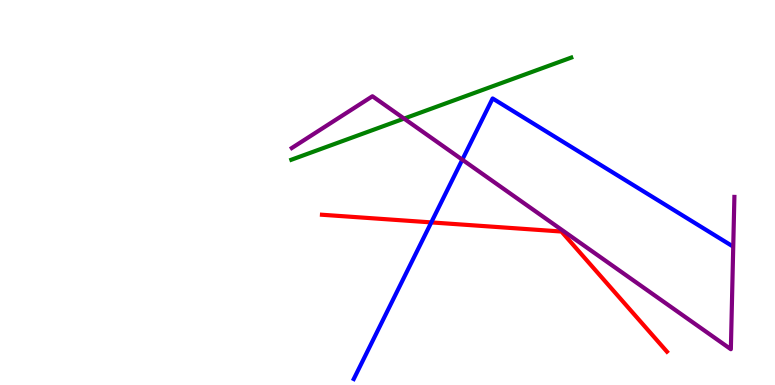[{'lines': ['blue', 'red'], 'intersections': [{'x': 5.56, 'y': 4.22}]}, {'lines': ['green', 'red'], 'intersections': []}, {'lines': ['purple', 'red'], 'intersections': []}, {'lines': ['blue', 'green'], 'intersections': []}, {'lines': ['blue', 'purple'], 'intersections': [{'x': 5.97, 'y': 5.85}]}, {'lines': ['green', 'purple'], 'intersections': [{'x': 5.21, 'y': 6.92}]}]